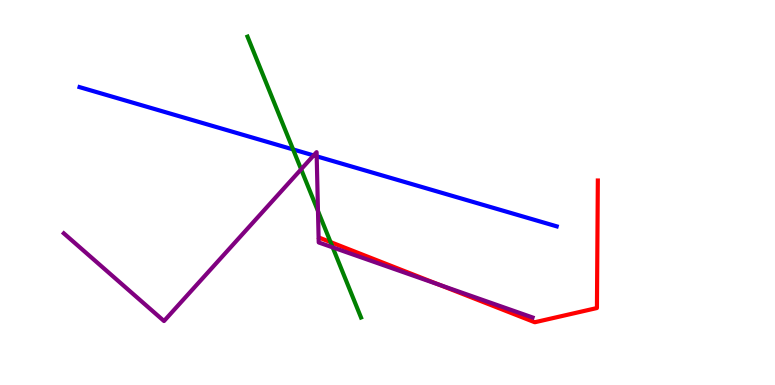[{'lines': ['blue', 'red'], 'intersections': []}, {'lines': ['green', 'red'], 'intersections': [{'x': 4.27, 'y': 3.71}]}, {'lines': ['purple', 'red'], 'intersections': [{'x': 5.66, 'y': 2.61}]}, {'lines': ['blue', 'green'], 'intersections': [{'x': 3.78, 'y': 6.12}]}, {'lines': ['blue', 'purple'], 'intersections': [{'x': 4.05, 'y': 5.96}, {'x': 4.09, 'y': 5.94}]}, {'lines': ['green', 'purple'], 'intersections': [{'x': 3.89, 'y': 5.6}, {'x': 4.1, 'y': 4.52}, {'x': 4.29, 'y': 3.58}]}]